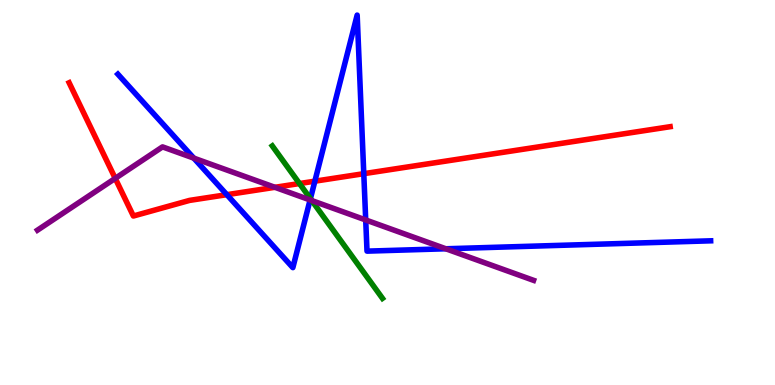[{'lines': ['blue', 'red'], 'intersections': [{'x': 2.93, 'y': 4.94}, {'x': 4.06, 'y': 5.29}, {'x': 4.69, 'y': 5.49}]}, {'lines': ['green', 'red'], 'intersections': [{'x': 3.86, 'y': 5.23}]}, {'lines': ['purple', 'red'], 'intersections': [{'x': 1.49, 'y': 5.37}, {'x': 3.55, 'y': 5.13}]}, {'lines': ['blue', 'green'], 'intersections': [{'x': 4.01, 'y': 4.84}]}, {'lines': ['blue', 'purple'], 'intersections': [{'x': 2.5, 'y': 5.89}, {'x': 4.0, 'y': 4.81}, {'x': 4.72, 'y': 4.29}, {'x': 5.75, 'y': 3.54}]}, {'lines': ['green', 'purple'], 'intersections': [{'x': 4.02, 'y': 4.79}]}]